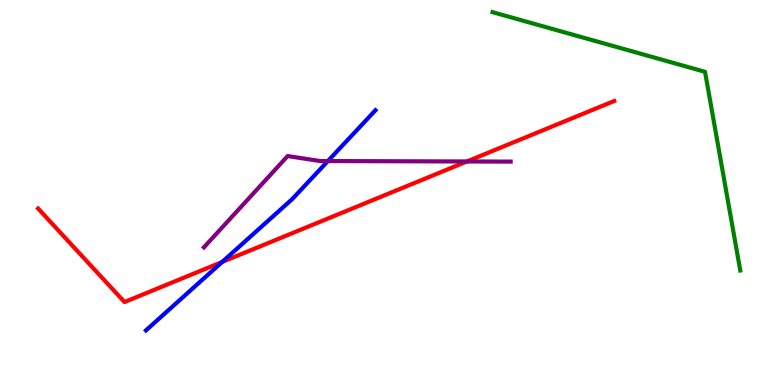[{'lines': ['blue', 'red'], 'intersections': [{'x': 2.87, 'y': 3.2}]}, {'lines': ['green', 'red'], 'intersections': []}, {'lines': ['purple', 'red'], 'intersections': [{'x': 6.02, 'y': 5.81}]}, {'lines': ['blue', 'green'], 'intersections': []}, {'lines': ['blue', 'purple'], 'intersections': [{'x': 4.23, 'y': 5.82}]}, {'lines': ['green', 'purple'], 'intersections': []}]